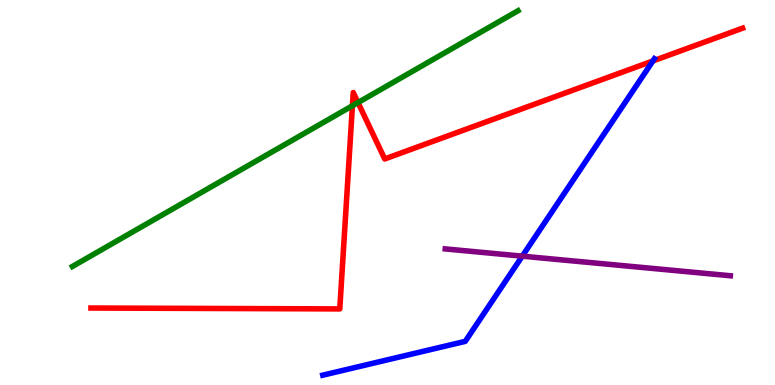[{'lines': ['blue', 'red'], 'intersections': [{'x': 8.42, 'y': 8.42}]}, {'lines': ['green', 'red'], 'intersections': [{'x': 4.55, 'y': 7.25}, {'x': 4.62, 'y': 7.34}]}, {'lines': ['purple', 'red'], 'intersections': []}, {'lines': ['blue', 'green'], 'intersections': []}, {'lines': ['blue', 'purple'], 'intersections': [{'x': 6.74, 'y': 3.35}]}, {'lines': ['green', 'purple'], 'intersections': []}]